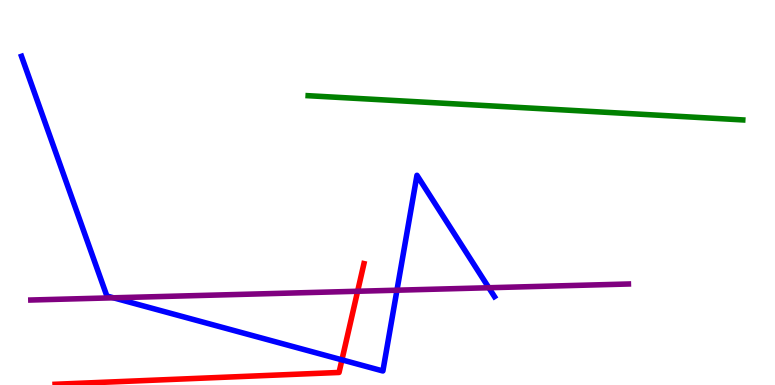[{'lines': ['blue', 'red'], 'intersections': [{'x': 4.41, 'y': 0.653}]}, {'lines': ['green', 'red'], 'intersections': []}, {'lines': ['purple', 'red'], 'intersections': [{'x': 4.61, 'y': 2.43}]}, {'lines': ['blue', 'green'], 'intersections': []}, {'lines': ['blue', 'purple'], 'intersections': [{'x': 1.46, 'y': 2.26}, {'x': 5.12, 'y': 2.46}, {'x': 6.31, 'y': 2.53}]}, {'lines': ['green', 'purple'], 'intersections': []}]